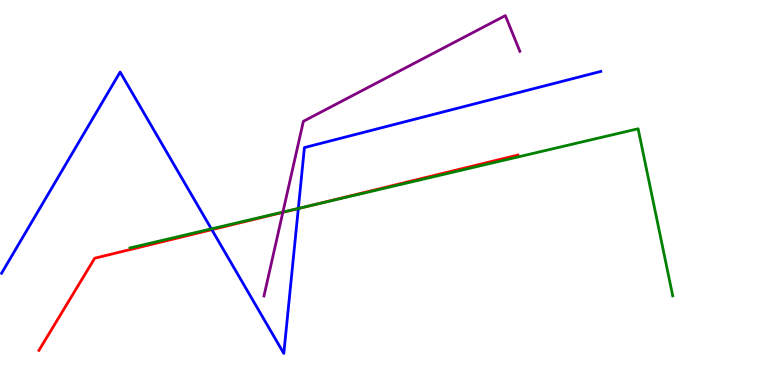[{'lines': ['blue', 'red'], 'intersections': [{'x': 2.73, 'y': 4.03}, {'x': 3.85, 'y': 4.58}]}, {'lines': ['green', 'red'], 'intersections': [{'x': 4.01, 'y': 4.66}]}, {'lines': ['purple', 'red'], 'intersections': [{'x': 3.65, 'y': 4.48}]}, {'lines': ['blue', 'green'], 'intersections': [{'x': 2.73, 'y': 4.06}, {'x': 3.85, 'y': 4.59}]}, {'lines': ['blue', 'purple'], 'intersections': []}, {'lines': ['green', 'purple'], 'intersections': [{'x': 3.65, 'y': 4.49}]}]